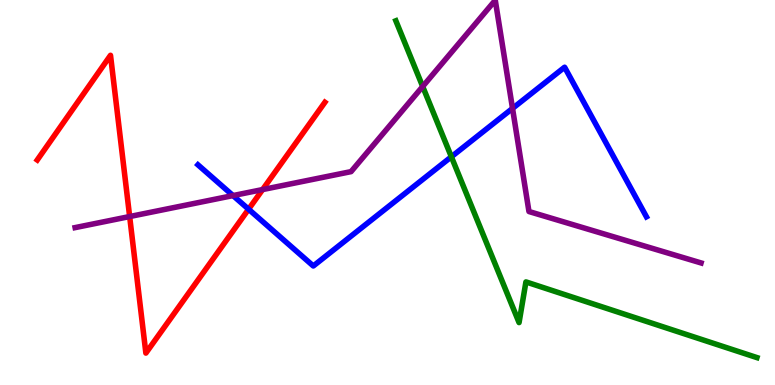[{'lines': ['blue', 'red'], 'intersections': [{'x': 3.21, 'y': 4.57}]}, {'lines': ['green', 'red'], 'intersections': []}, {'lines': ['purple', 'red'], 'intersections': [{'x': 1.67, 'y': 4.38}, {'x': 3.39, 'y': 5.08}]}, {'lines': ['blue', 'green'], 'intersections': [{'x': 5.82, 'y': 5.93}]}, {'lines': ['blue', 'purple'], 'intersections': [{'x': 3.01, 'y': 4.92}, {'x': 6.61, 'y': 7.18}]}, {'lines': ['green', 'purple'], 'intersections': [{'x': 5.45, 'y': 7.75}]}]